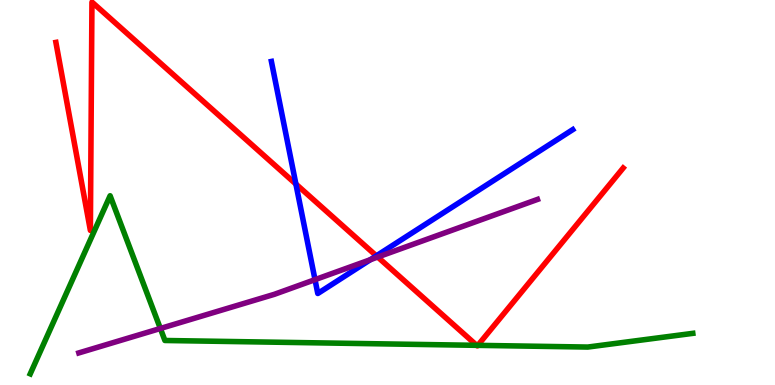[{'lines': ['blue', 'red'], 'intersections': [{'x': 3.82, 'y': 5.22}, {'x': 4.86, 'y': 3.35}]}, {'lines': ['green', 'red'], 'intersections': [{'x': 6.15, 'y': 1.03}, {'x': 6.17, 'y': 1.03}]}, {'lines': ['purple', 'red'], 'intersections': [{'x': 4.87, 'y': 3.32}]}, {'lines': ['blue', 'green'], 'intersections': []}, {'lines': ['blue', 'purple'], 'intersections': [{'x': 4.06, 'y': 2.74}, {'x': 4.78, 'y': 3.26}]}, {'lines': ['green', 'purple'], 'intersections': [{'x': 2.07, 'y': 1.47}]}]